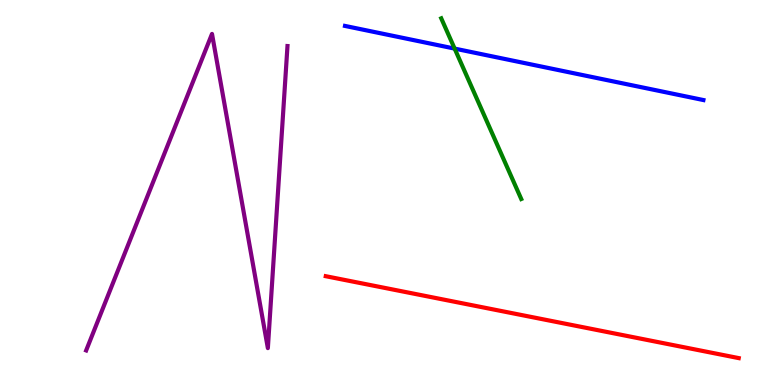[{'lines': ['blue', 'red'], 'intersections': []}, {'lines': ['green', 'red'], 'intersections': []}, {'lines': ['purple', 'red'], 'intersections': []}, {'lines': ['blue', 'green'], 'intersections': [{'x': 5.87, 'y': 8.74}]}, {'lines': ['blue', 'purple'], 'intersections': []}, {'lines': ['green', 'purple'], 'intersections': []}]